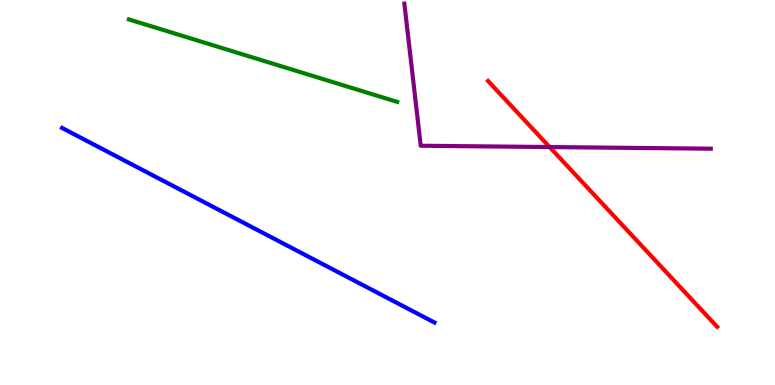[{'lines': ['blue', 'red'], 'intersections': []}, {'lines': ['green', 'red'], 'intersections': []}, {'lines': ['purple', 'red'], 'intersections': [{'x': 7.09, 'y': 6.18}]}, {'lines': ['blue', 'green'], 'intersections': []}, {'lines': ['blue', 'purple'], 'intersections': []}, {'lines': ['green', 'purple'], 'intersections': []}]